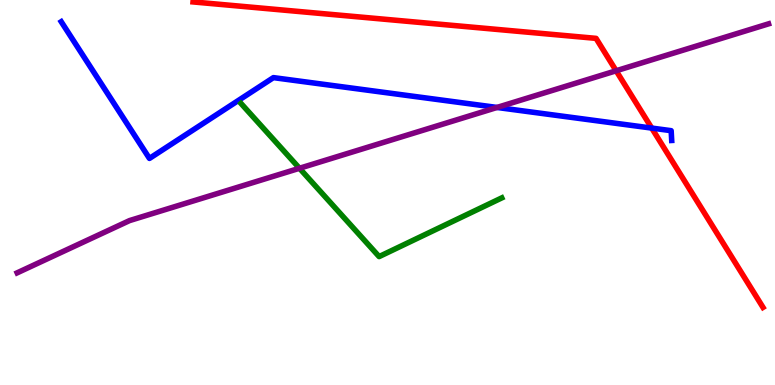[{'lines': ['blue', 'red'], 'intersections': [{'x': 8.41, 'y': 6.67}]}, {'lines': ['green', 'red'], 'intersections': []}, {'lines': ['purple', 'red'], 'intersections': [{'x': 7.95, 'y': 8.16}]}, {'lines': ['blue', 'green'], 'intersections': []}, {'lines': ['blue', 'purple'], 'intersections': [{'x': 6.41, 'y': 7.21}]}, {'lines': ['green', 'purple'], 'intersections': [{'x': 3.86, 'y': 5.63}]}]